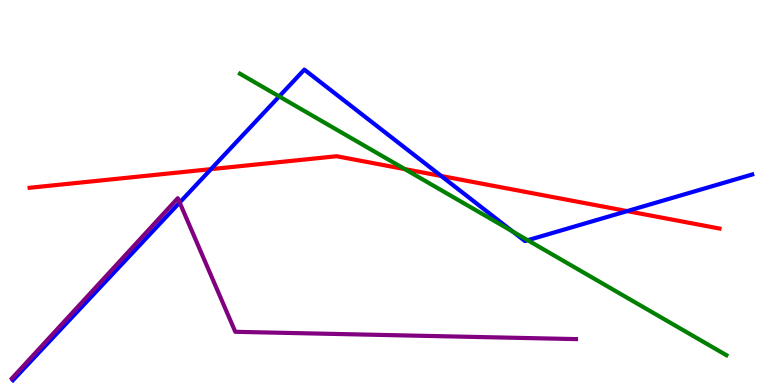[{'lines': ['blue', 'red'], 'intersections': [{'x': 2.72, 'y': 5.61}, {'x': 5.69, 'y': 5.43}, {'x': 8.09, 'y': 4.52}]}, {'lines': ['green', 'red'], 'intersections': [{'x': 5.22, 'y': 5.61}]}, {'lines': ['purple', 'red'], 'intersections': []}, {'lines': ['blue', 'green'], 'intersections': [{'x': 3.6, 'y': 7.5}, {'x': 6.61, 'y': 3.99}, {'x': 6.81, 'y': 3.76}]}, {'lines': ['blue', 'purple'], 'intersections': [{'x': 2.32, 'y': 4.74}]}, {'lines': ['green', 'purple'], 'intersections': []}]